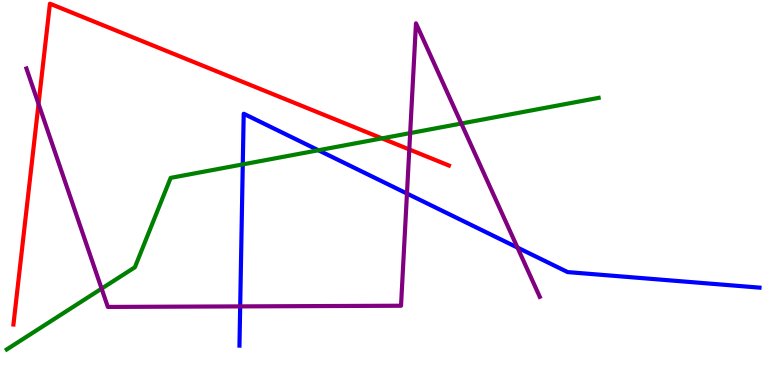[{'lines': ['blue', 'red'], 'intersections': []}, {'lines': ['green', 'red'], 'intersections': [{'x': 4.93, 'y': 6.41}]}, {'lines': ['purple', 'red'], 'intersections': [{'x': 0.497, 'y': 7.3}, {'x': 5.28, 'y': 6.12}]}, {'lines': ['blue', 'green'], 'intersections': [{'x': 3.13, 'y': 5.73}, {'x': 4.11, 'y': 6.1}]}, {'lines': ['blue', 'purple'], 'intersections': [{'x': 3.1, 'y': 2.04}, {'x': 5.25, 'y': 4.97}, {'x': 6.68, 'y': 3.57}]}, {'lines': ['green', 'purple'], 'intersections': [{'x': 1.31, 'y': 2.5}, {'x': 5.29, 'y': 6.54}, {'x': 5.95, 'y': 6.79}]}]